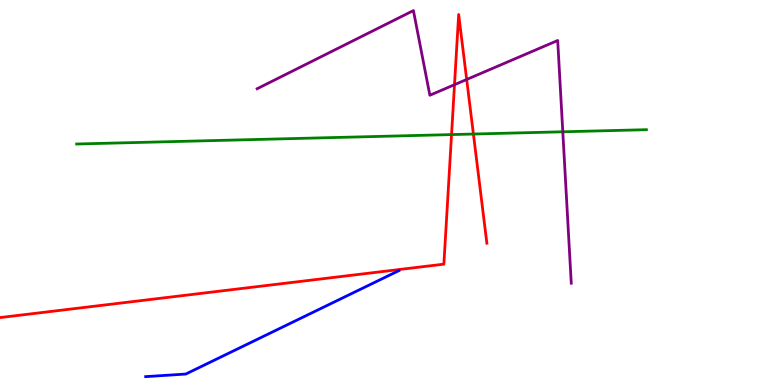[{'lines': ['blue', 'red'], 'intersections': []}, {'lines': ['green', 'red'], 'intersections': [{'x': 5.83, 'y': 6.5}, {'x': 6.11, 'y': 6.52}]}, {'lines': ['purple', 'red'], 'intersections': [{'x': 5.86, 'y': 7.8}, {'x': 6.02, 'y': 7.94}]}, {'lines': ['blue', 'green'], 'intersections': []}, {'lines': ['blue', 'purple'], 'intersections': []}, {'lines': ['green', 'purple'], 'intersections': [{'x': 7.26, 'y': 6.58}]}]